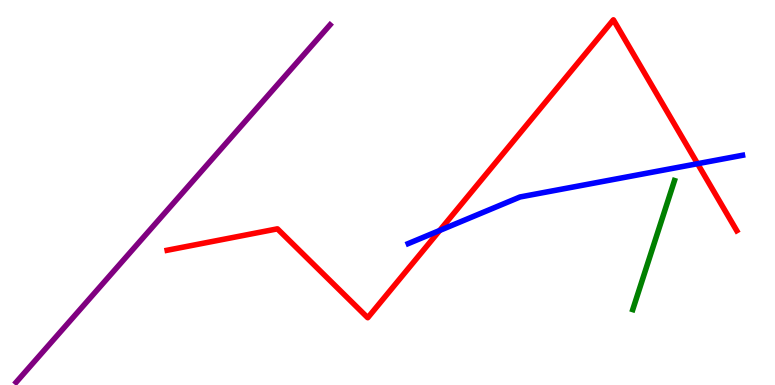[{'lines': ['blue', 'red'], 'intersections': [{'x': 5.67, 'y': 4.01}, {'x': 9.0, 'y': 5.75}]}, {'lines': ['green', 'red'], 'intersections': []}, {'lines': ['purple', 'red'], 'intersections': []}, {'lines': ['blue', 'green'], 'intersections': []}, {'lines': ['blue', 'purple'], 'intersections': []}, {'lines': ['green', 'purple'], 'intersections': []}]